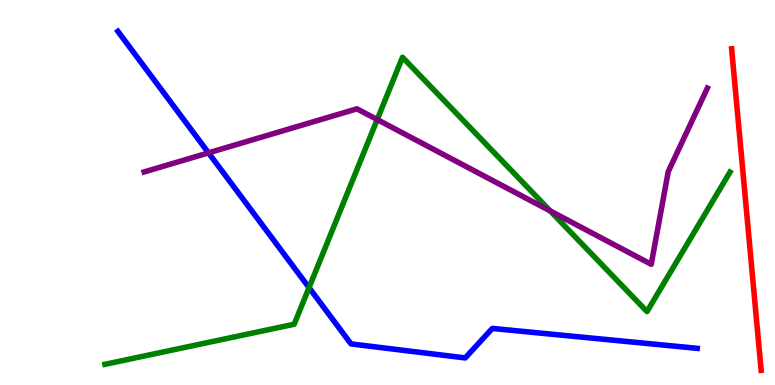[{'lines': ['blue', 'red'], 'intersections': []}, {'lines': ['green', 'red'], 'intersections': []}, {'lines': ['purple', 'red'], 'intersections': []}, {'lines': ['blue', 'green'], 'intersections': [{'x': 3.99, 'y': 2.53}]}, {'lines': ['blue', 'purple'], 'intersections': [{'x': 2.69, 'y': 6.03}]}, {'lines': ['green', 'purple'], 'intersections': [{'x': 4.87, 'y': 6.89}, {'x': 7.1, 'y': 4.52}]}]